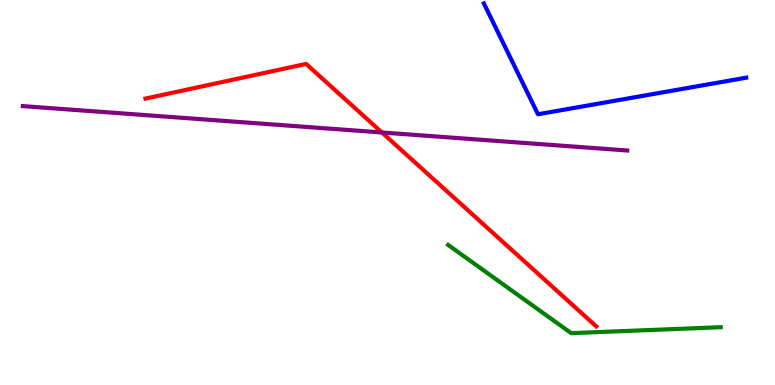[{'lines': ['blue', 'red'], 'intersections': []}, {'lines': ['green', 'red'], 'intersections': []}, {'lines': ['purple', 'red'], 'intersections': [{'x': 4.93, 'y': 6.56}]}, {'lines': ['blue', 'green'], 'intersections': []}, {'lines': ['blue', 'purple'], 'intersections': []}, {'lines': ['green', 'purple'], 'intersections': []}]